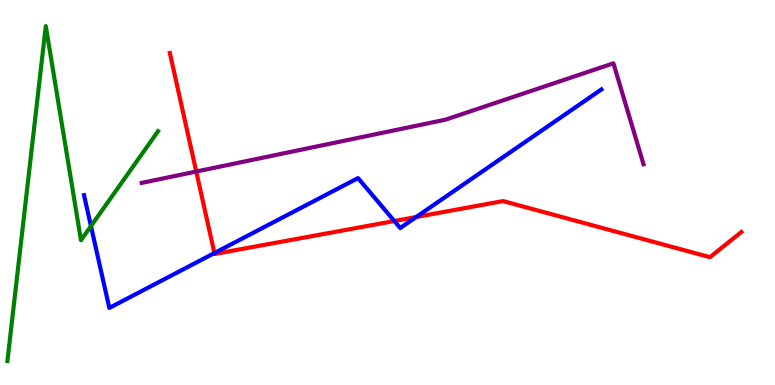[{'lines': ['blue', 'red'], 'intersections': [{'x': 2.77, 'y': 3.43}, {'x': 5.09, 'y': 4.26}, {'x': 5.37, 'y': 4.36}]}, {'lines': ['green', 'red'], 'intersections': []}, {'lines': ['purple', 'red'], 'intersections': [{'x': 2.53, 'y': 5.54}]}, {'lines': ['blue', 'green'], 'intersections': [{'x': 1.17, 'y': 4.13}]}, {'lines': ['blue', 'purple'], 'intersections': []}, {'lines': ['green', 'purple'], 'intersections': []}]